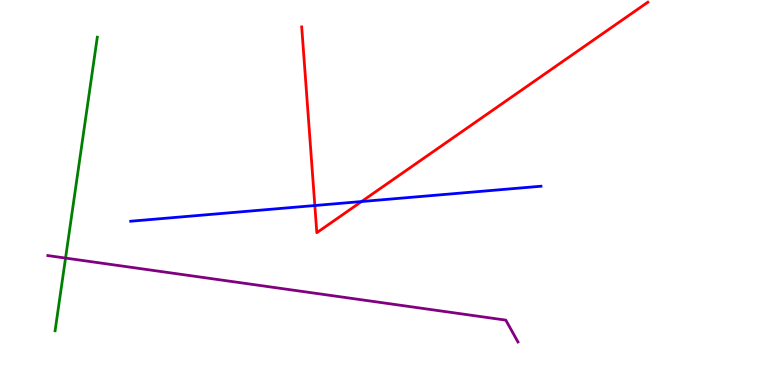[{'lines': ['blue', 'red'], 'intersections': [{'x': 4.06, 'y': 4.66}, {'x': 4.67, 'y': 4.77}]}, {'lines': ['green', 'red'], 'intersections': []}, {'lines': ['purple', 'red'], 'intersections': []}, {'lines': ['blue', 'green'], 'intersections': []}, {'lines': ['blue', 'purple'], 'intersections': []}, {'lines': ['green', 'purple'], 'intersections': [{'x': 0.846, 'y': 3.3}]}]